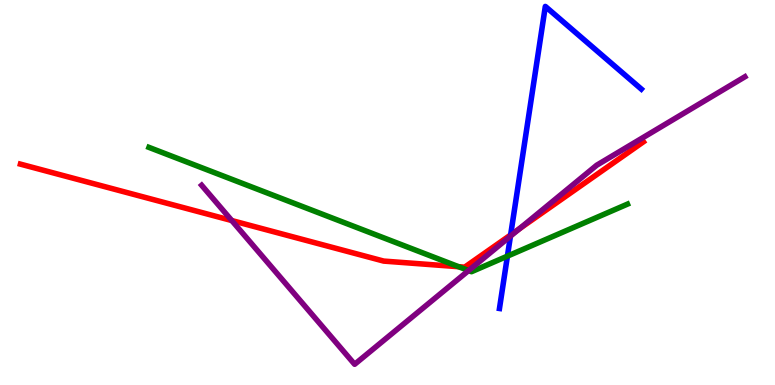[{'lines': ['blue', 'red'], 'intersections': [{'x': 6.59, 'y': 3.9}]}, {'lines': ['green', 'red'], 'intersections': [{'x': 5.92, 'y': 3.07}]}, {'lines': ['purple', 'red'], 'intersections': [{'x': 2.99, 'y': 4.27}, {'x': 6.7, 'y': 4.06}]}, {'lines': ['blue', 'green'], 'intersections': [{'x': 6.55, 'y': 3.35}]}, {'lines': ['blue', 'purple'], 'intersections': [{'x': 6.59, 'y': 3.87}]}, {'lines': ['green', 'purple'], 'intersections': [{'x': 6.05, 'y': 2.97}]}]